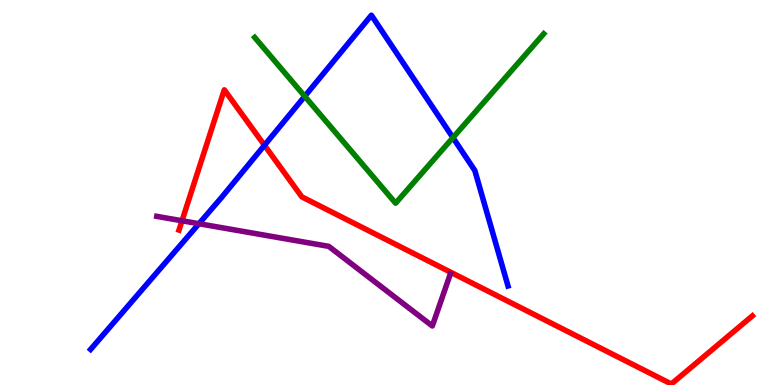[{'lines': ['blue', 'red'], 'intersections': [{'x': 3.41, 'y': 6.23}]}, {'lines': ['green', 'red'], 'intersections': []}, {'lines': ['purple', 'red'], 'intersections': [{'x': 2.35, 'y': 4.27}]}, {'lines': ['blue', 'green'], 'intersections': [{'x': 3.93, 'y': 7.5}, {'x': 5.84, 'y': 6.42}]}, {'lines': ['blue', 'purple'], 'intersections': [{'x': 2.57, 'y': 4.19}]}, {'lines': ['green', 'purple'], 'intersections': []}]